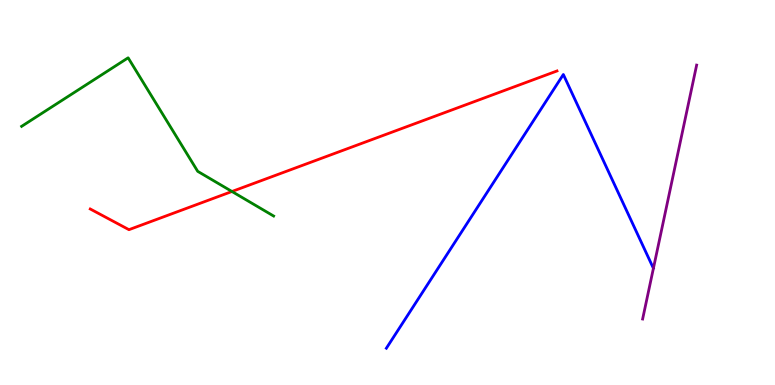[{'lines': ['blue', 'red'], 'intersections': []}, {'lines': ['green', 'red'], 'intersections': [{'x': 2.99, 'y': 5.03}]}, {'lines': ['purple', 'red'], 'intersections': []}, {'lines': ['blue', 'green'], 'intersections': []}, {'lines': ['blue', 'purple'], 'intersections': []}, {'lines': ['green', 'purple'], 'intersections': []}]